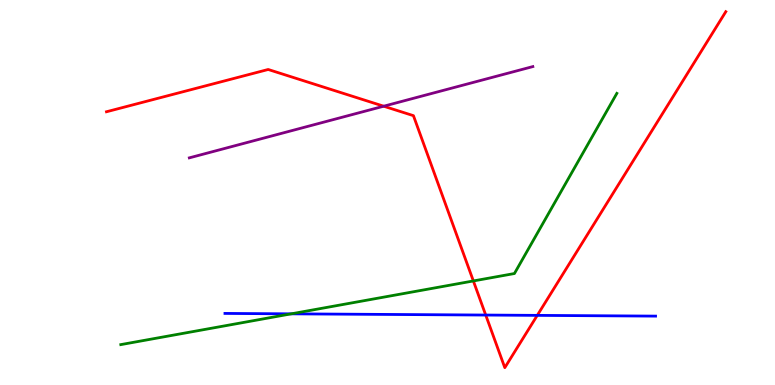[{'lines': ['blue', 'red'], 'intersections': [{'x': 6.27, 'y': 1.82}, {'x': 6.93, 'y': 1.81}]}, {'lines': ['green', 'red'], 'intersections': [{'x': 6.11, 'y': 2.7}]}, {'lines': ['purple', 'red'], 'intersections': [{'x': 4.95, 'y': 7.24}]}, {'lines': ['blue', 'green'], 'intersections': [{'x': 3.76, 'y': 1.85}]}, {'lines': ['blue', 'purple'], 'intersections': []}, {'lines': ['green', 'purple'], 'intersections': []}]